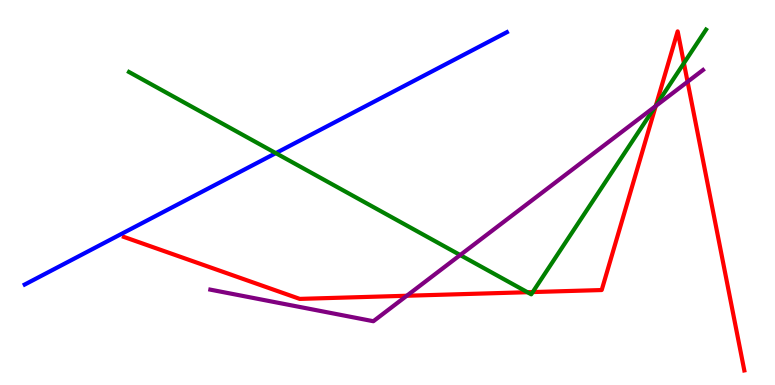[{'lines': ['blue', 'red'], 'intersections': []}, {'lines': ['green', 'red'], 'intersections': [{'x': 6.81, 'y': 2.41}, {'x': 6.87, 'y': 2.41}, {'x': 8.46, 'y': 7.26}, {'x': 8.82, 'y': 8.36}]}, {'lines': ['purple', 'red'], 'intersections': [{'x': 5.25, 'y': 2.32}, {'x': 8.46, 'y': 7.25}, {'x': 8.87, 'y': 7.88}]}, {'lines': ['blue', 'green'], 'intersections': [{'x': 3.56, 'y': 6.02}]}, {'lines': ['blue', 'purple'], 'intersections': []}, {'lines': ['green', 'purple'], 'intersections': [{'x': 5.94, 'y': 3.38}, {'x': 8.46, 'y': 7.24}]}]